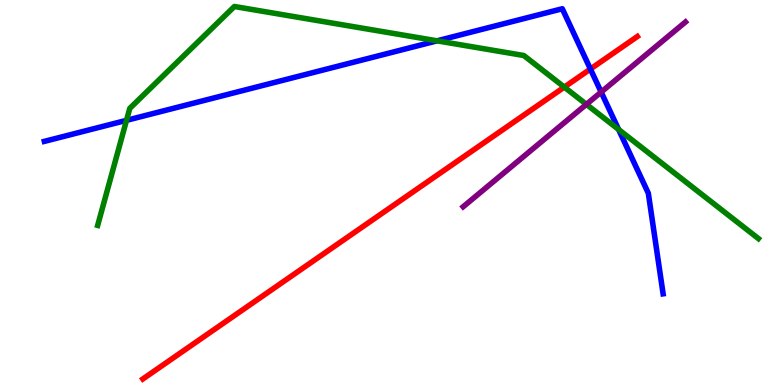[{'lines': ['blue', 'red'], 'intersections': [{'x': 7.62, 'y': 8.21}]}, {'lines': ['green', 'red'], 'intersections': [{'x': 7.28, 'y': 7.74}]}, {'lines': ['purple', 'red'], 'intersections': []}, {'lines': ['blue', 'green'], 'intersections': [{'x': 1.63, 'y': 6.87}, {'x': 5.64, 'y': 8.94}, {'x': 7.98, 'y': 6.64}]}, {'lines': ['blue', 'purple'], 'intersections': [{'x': 7.76, 'y': 7.61}]}, {'lines': ['green', 'purple'], 'intersections': [{'x': 7.57, 'y': 7.29}]}]